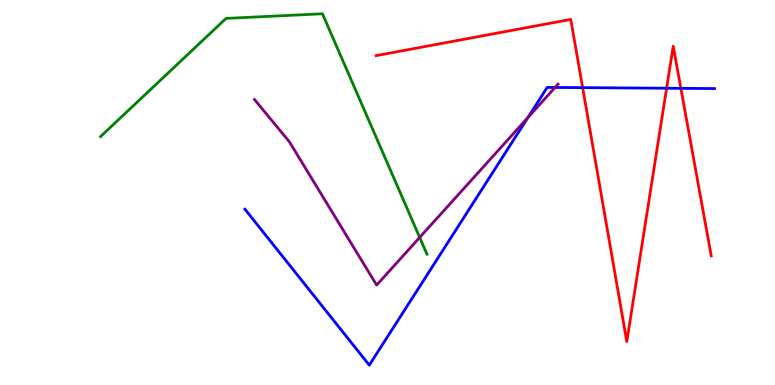[{'lines': ['blue', 'red'], 'intersections': [{'x': 7.52, 'y': 7.72}, {'x': 8.6, 'y': 7.71}, {'x': 8.79, 'y': 7.71}]}, {'lines': ['green', 'red'], 'intersections': []}, {'lines': ['purple', 'red'], 'intersections': []}, {'lines': ['blue', 'green'], 'intersections': []}, {'lines': ['blue', 'purple'], 'intersections': [{'x': 6.81, 'y': 6.95}, {'x': 7.16, 'y': 7.73}]}, {'lines': ['green', 'purple'], 'intersections': [{'x': 5.42, 'y': 3.83}]}]